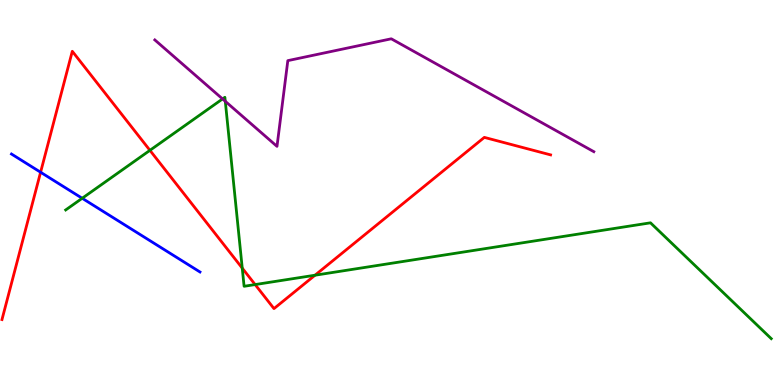[{'lines': ['blue', 'red'], 'intersections': [{'x': 0.524, 'y': 5.53}]}, {'lines': ['green', 'red'], 'intersections': [{'x': 1.93, 'y': 6.1}, {'x': 3.13, 'y': 3.04}, {'x': 3.29, 'y': 2.61}, {'x': 4.06, 'y': 2.85}]}, {'lines': ['purple', 'red'], 'intersections': []}, {'lines': ['blue', 'green'], 'intersections': [{'x': 1.06, 'y': 4.85}]}, {'lines': ['blue', 'purple'], 'intersections': []}, {'lines': ['green', 'purple'], 'intersections': [{'x': 2.87, 'y': 7.43}, {'x': 2.91, 'y': 7.37}]}]